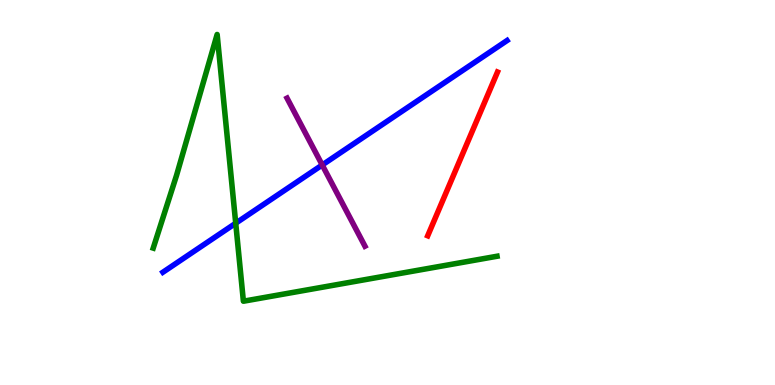[{'lines': ['blue', 'red'], 'intersections': []}, {'lines': ['green', 'red'], 'intersections': []}, {'lines': ['purple', 'red'], 'intersections': []}, {'lines': ['blue', 'green'], 'intersections': [{'x': 3.04, 'y': 4.2}]}, {'lines': ['blue', 'purple'], 'intersections': [{'x': 4.16, 'y': 5.71}]}, {'lines': ['green', 'purple'], 'intersections': []}]